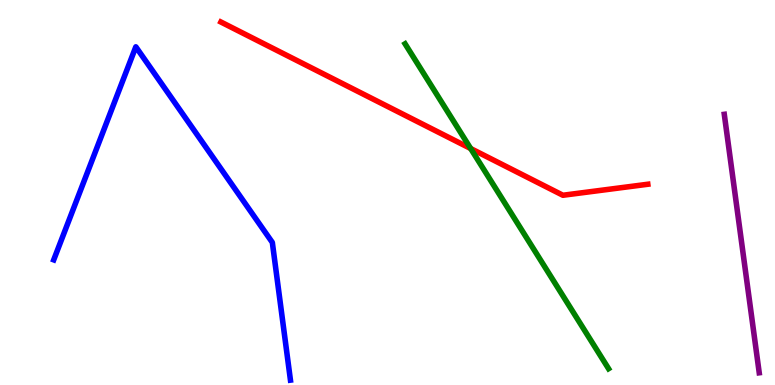[{'lines': ['blue', 'red'], 'intersections': []}, {'lines': ['green', 'red'], 'intersections': [{'x': 6.07, 'y': 6.14}]}, {'lines': ['purple', 'red'], 'intersections': []}, {'lines': ['blue', 'green'], 'intersections': []}, {'lines': ['blue', 'purple'], 'intersections': []}, {'lines': ['green', 'purple'], 'intersections': []}]